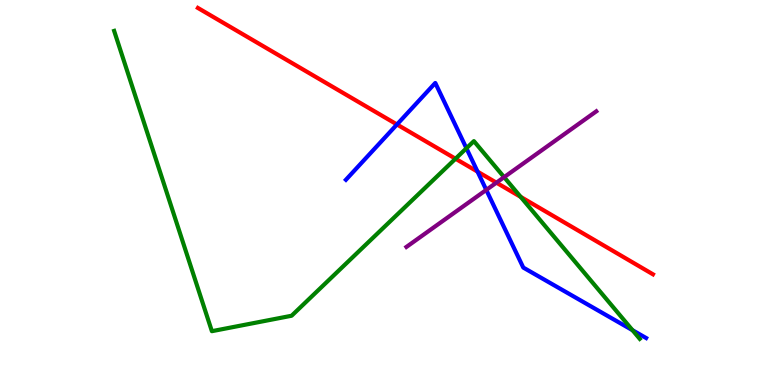[{'lines': ['blue', 'red'], 'intersections': [{'x': 5.12, 'y': 6.77}, {'x': 6.16, 'y': 5.54}]}, {'lines': ['green', 'red'], 'intersections': [{'x': 5.88, 'y': 5.88}, {'x': 6.72, 'y': 4.89}]}, {'lines': ['purple', 'red'], 'intersections': [{'x': 6.41, 'y': 5.26}]}, {'lines': ['blue', 'green'], 'intersections': [{'x': 6.02, 'y': 6.15}, {'x': 8.16, 'y': 1.42}]}, {'lines': ['blue', 'purple'], 'intersections': [{'x': 6.27, 'y': 5.07}]}, {'lines': ['green', 'purple'], 'intersections': [{'x': 6.5, 'y': 5.4}]}]